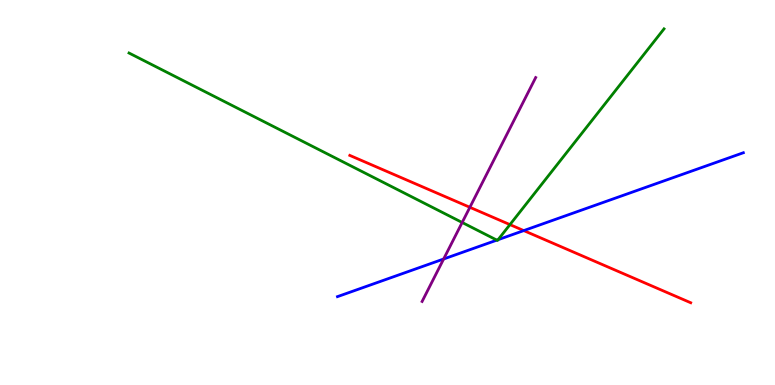[{'lines': ['blue', 'red'], 'intersections': [{'x': 6.76, 'y': 4.01}]}, {'lines': ['green', 'red'], 'intersections': [{'x': 6.58, 'y': 4.17}]}, {'lines': ['purple', 'red'], 'intersections': [{'x': 6.06, 'y': 4.62}]}, {'lines': ['blue', 'green'], 'intersections': [{'x': 6.41, 'y': 3.76}, {'x': 6.43, 'y': 3.77}]}, {'lines': ['blue', 'purple'], 'intersections': [{'x': 5.72, 'y': 3.27}]}, {'lines': ['green', 'purple'], 'intersections': [{'x': 5.96, 'y': 4.22}]}]